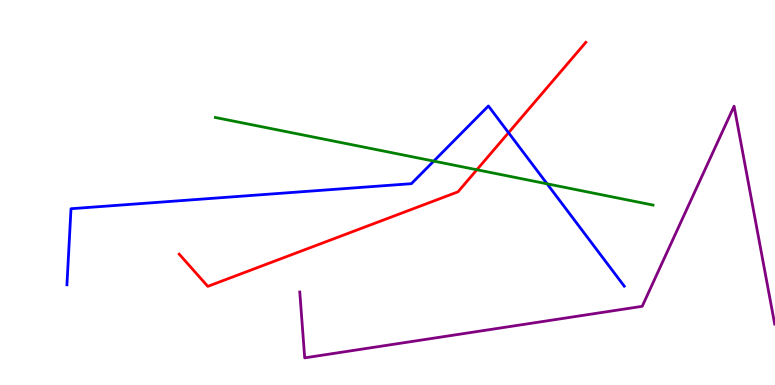[{'lines': ['blue', 'red'], 'intersections': [{'x': 6.56, 'y': 6.55}]}, {'lines': ['green', 'red'], 'intersections': [{'x': 6.15, 'y': 5.59}]}, {'lines': ['purple', 'red'], 'intersections': []}, {'lines': ['blue', 'green'], 'intersections': [{'x': 5.6, 'y': 5.82}, {'x': 7.06, 'y': 5.23}]}, {'lines': ['blue', 'purple'], 'intersections': []}, {'lines': ['green', 'purple'], 'intersections': []}]